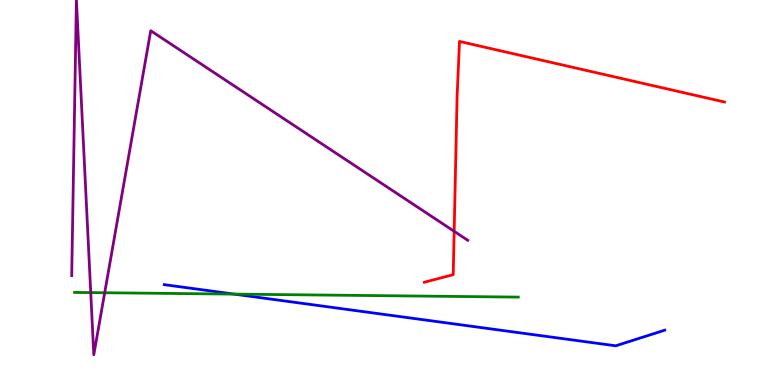[{'lines': ['blue', 'red'], 'intersections': []}, {'lines': ['green', 'red'], 'intersections': []}, {'lines': ['purple', 'red'], 'intersections': [{'x': 5.86, 'y': 3.99}]}, {'lines': ['blue', 'green'], 'intersections': [{'x': 3.02, 'y': 2.36}]}, {'lines': ['blue', 'purple'], 'intersections': []}, {'lines': ['green', 'purple'], 'intersections': [{'x': 1.17, 'y': 2.4}, {'x': 1.35, 'y': 2.4}]}]